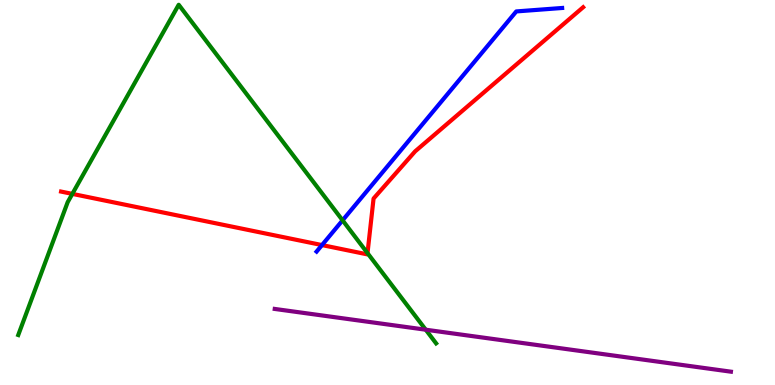[{'lines': ['blue', 'red'], 'intersections': [{'x': 4.15, 'y': 3.63}]}, {'lines': ['green', 'red'], 'intersections': [{'x': 0.933, 'y': 4.96}, {'x': 4.74, 'y': 3.43}]}, {'lines': ['purple', 'red'], 'intersections': []}, {'lines': ['blue', 'green'], 'intersections': [{'x': 4.42, 'y': 4.28}]}, {'lines': ['blue', 'purple'], 'intersections': []}, {'lines': ['green', 'purple'], 'intersections': [{'x': 5.49, 'y': 1.44}]}]